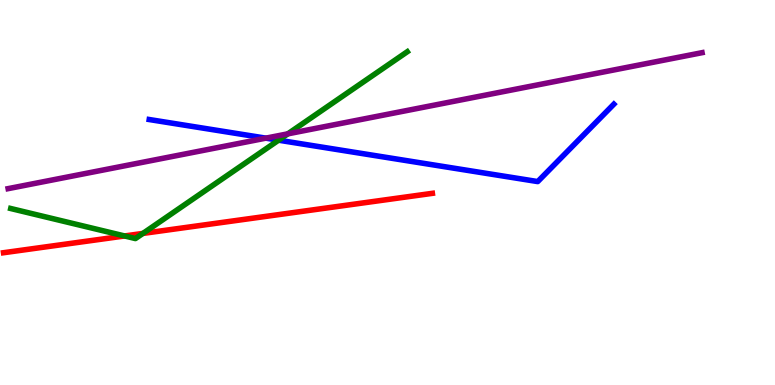[{'lines': ['blue', 'red'], 'intersections': []}, {'lines': ['green', 'red'], 'intersections': [{'x': 1.61, 'y': 3.87}, {'x': 1.84, 'y': 3.94}]}, {'lines': ['purple', 'red'], 'intersections': []}, {'lines': ['blue', 'green'], 'intersections': [{'x': 3.59, 'y': 6.36}]}, {'lines': ['blue', 'purple'], 'intersections': [{'x': 3.43, 'y': 6.41}]}, {'lines': ['green', 'purple'], 'intersections': [{'x': 3.71, 'y': 6.52}]}]